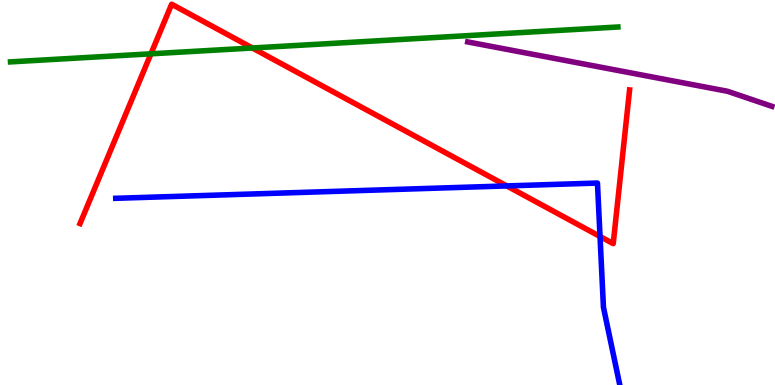[{'lines': ['blue', 'red'], 'intersections': [{'x': 6.54, 'y': 5.17}, {'x': 7.74, 'y': 3.86}]}, {'lines': ['green', 'red'], 'intersections': [{'x': 1.95, 'y': 8.6}, {'x': 3.26, 'y': 8.75}]}, {'lines': ['purple', 'red'], 'intersections': []}, {'lines': ['blue', 'green'], 'intersections': []}, {'lines': ['blue', 'purple'], 'intersections': []}, {'lines': ['green', 'purple'], 'intersections': []}]